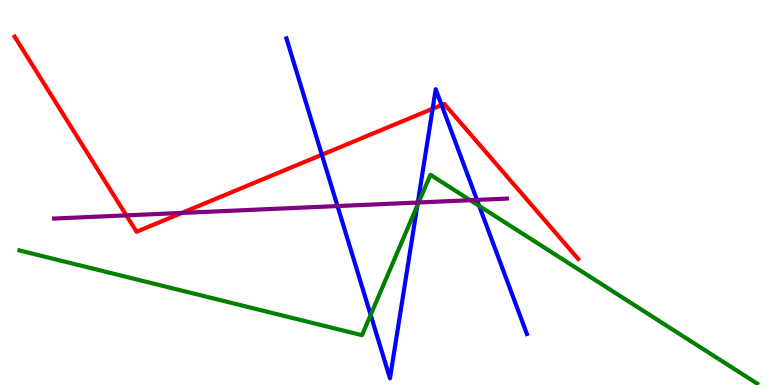[{'lines': ['blue', 'red'], 'intersections': [{'x': 4.15, 'y': 5.98}, {'x': 5.58, 'y': 7.18}, {'x': 5.7, 'y': 7.27}]}, {'lines': ['green', 'red'], 'intersections': []}, {'lines': ['purple', 'red'], 'intersections': [{'x': 1.63, 'y': 4.41}, {'x': 2.35, 'y': 4.47}]}, {'lines': ['blue', 'green'], 'intersections': [{'x': 4.78, 'y': 1.82}, {'x': 5.38, 'y': 4.66}, {'x': 6.18, 'y': 4.65}]}, {'lines': ['blue', 'purple'], 'intersections': [{'x': 4.35, 'y': 4.65}, {'x': 5.39, 'y': 4.74}, {'x': 6.15, 'y': 4.81}]}, {'lines': ['green', 'purple'], 'intersections': [{'x': 5.4, 'y': 4.74}, {'x': 6.07, 'y': 4.8}]}]